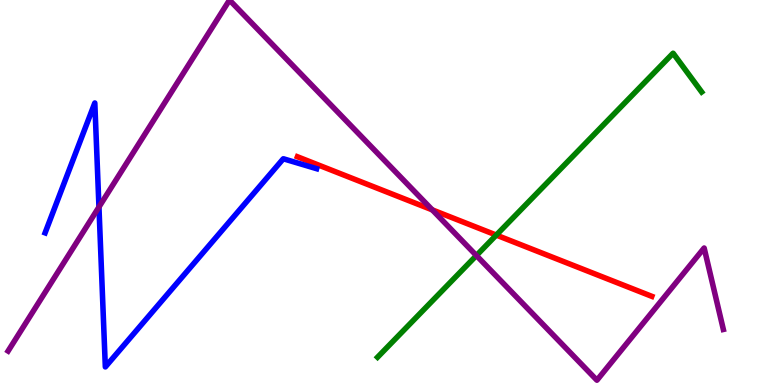[{'lines': ['blue', 'red'], 'intersections': []}, {'lines': ['green', 'red'], 'intersections': [{'x': 6.4, 'y': 3.89}]}, {'lines': ['purple', 'red'], 'intersections': [{'x': 5.58, 'y': 4.55}]}, {'lines': ['blue', 'green'], 'intersections': []}, {'lines': ['blue', 'purple'], 'intersections': [{'x': 1.28, 'y': 4.62}]}, {'lines': ['green', 'purple'], 'intersections': [{'x': 6.15, 'y': 3.36}]}]